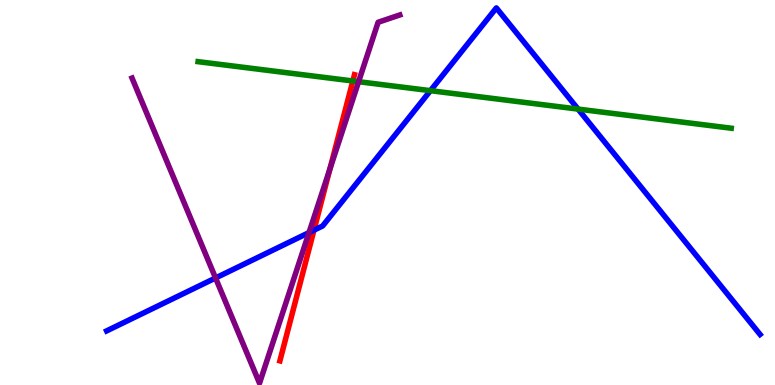[{'lines': ['blue', 'red'], 'intersections': [{'x': 4.05, 'y': 4.02}]}, {'lines': ['green', 'red'], 'intersections': [{'x': 4.55, 'y': 7.9}]}, {'lines': ['purple', 'red'], 'intersections': [{'x': 4.26, 'y': 5.61}]}, {'lines': ['blue', 'green'], 'intersections': [{'x': 5.55, 'y': 7.65}, {'x': 7.46, 'y': 7.17}]}, {'lines': ['blue', 'purple'], 'intersections': [{'x': 2.78, 'y': 2.78}, {'x': 3.99, 'y': 3.96}]}, {'lines': ['green', 'purple'], 'intersections': [{'x': 4.63, 'y': 7.88}]}]